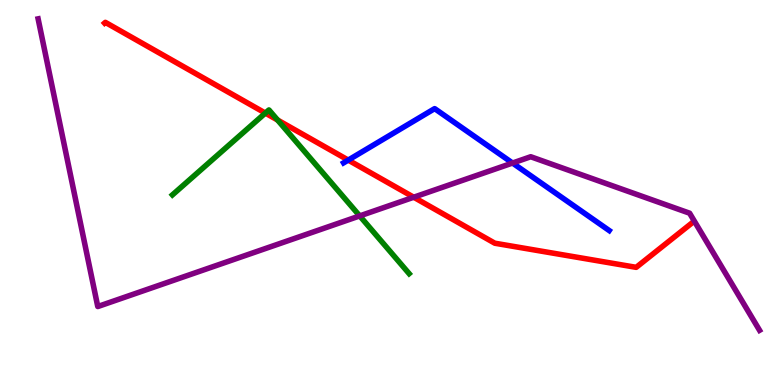[{'lines': ['blue', 'red'], 'intersections': [{'x': 4.49, 'y': 5.84}]}, {'lines': ['green', 'red'], 'intersections': [{'x': 3.42, 'y': 7.06}, {'x': 3.58, 'y': 6.88}]}, {'lines': ['purple', 'red'], 'intersections': [{'x': 5.34, 'y': 4.88}]}, {'lines': ['blue', 'green'], 'intersections': []}, {'lines': ['blue', 'purple'], 'intersections': [{'x': 6.61, 'y': 5.77}]}, {'lines': ['green', 'purple'], 'intersections': [{'x': 4.64, 'y': 4.39}]}]